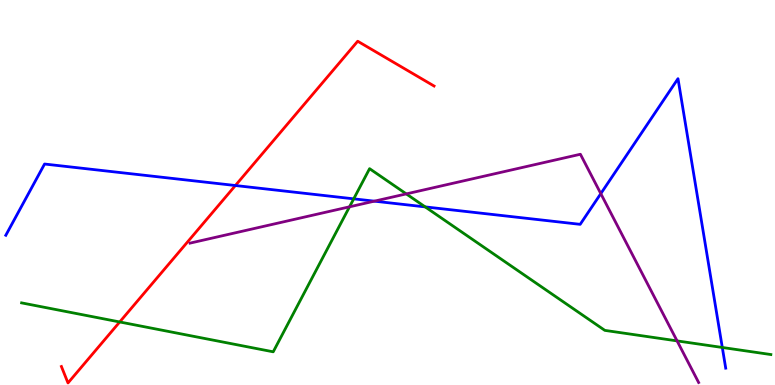[{'lines': ['blue', 'red'], 'intersections': [{'x': 3.04, 'y': 5.18}]}, {'lines': ['green', 'red'], 'intersections': [{'x': 1.54, 'y': 1.64}]}, {'lines': ['purple', 'red'], 'intersections': []}, {'lines': ['blue', 'green'], 'intersections': [{'x': 4.56, 'y': 4.84}, {'x': 5.49, 'y': 4.63}, {'x': 9.32, 'y': 0.975}]}, {'lines': ['blue', 'purple'], 'intersections': [{'x': 4.83, 'y': 4.77}, {'x': 7.75, 'y': 4.97}]}, {'lines': ['green', 'purple'], 'intersections': [{'x': 4.51, 'y': 4.63}, {'x': 5.24, 'y': 4.96}, {'x': 8.74, 'y': 1.15}]}]